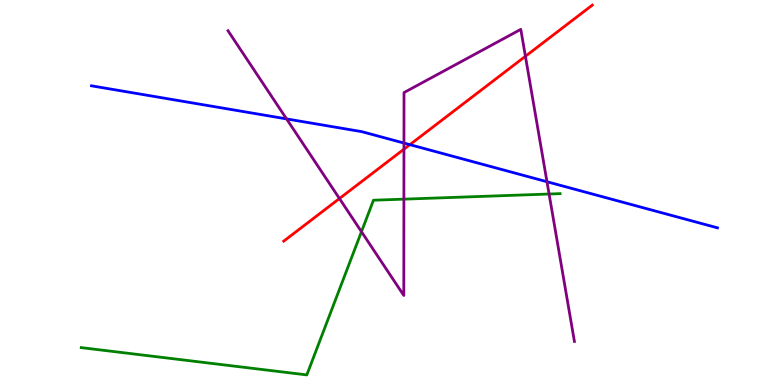[{'lines': ['blue', 'red'], 'intersections': [{'x': 5.29, 'y': 6.24}]}, {'lines': ['green', 'red'], 'intersections': []}, {'lines': ['purple', 'red'], 'intersections': [{'x': 4.38, 'y': 4.84}, {'x': 5.21, 'y': 6.12}, {'x': 6.78, 'y': 8.54}]}, {'lines': ['blue', 'green'], 'intersections': []}, {'lines': ['blue', 'purple'], 'intersections': [{'x': 3.7, 'y': 6.91}, {'x': 5.21, 'y': 6.28}, {'x': 7.06, 'y': 5.28}]}, {'lines': ['green', 'purple'], 'intersections': [{'x': 4.66, 'y': 3.98}, {'x': 5.21, 'y': 4.83}, {'x': 7.08, 'y': 4.96}]}]